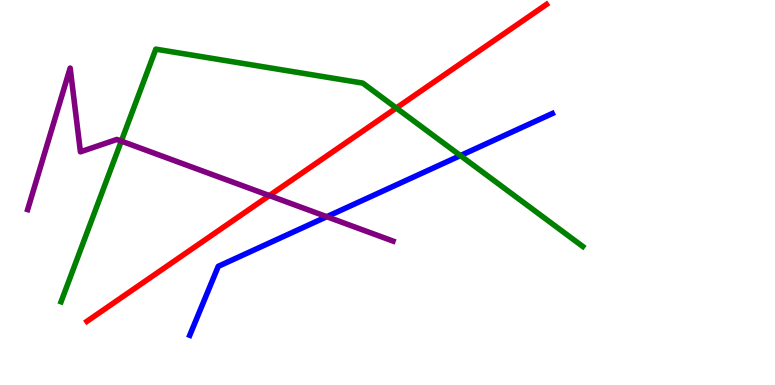[{'lines': ['blue', 'red'], 'intersections': []}, {'lines': ['green', 'red'], 'intersections': [{'x': 5.11, 'y': 7.19}]}, {'lines': ['purple', 'red'], 'intersections': [{'x': 3.48, 'y': 4.92}]}, {'lines': ['blue', 'green'], 'intersections': [{'x': 5.94, 'y': 5.96}]}, {'lines': ['blue', 'purple'], 'intersections': [{'x': 4.22, 'y': 4.37}]}, {'lines': ['green', 'purple'], 'intersections': [{'x': 1.57, 'y': 6.34}]}]